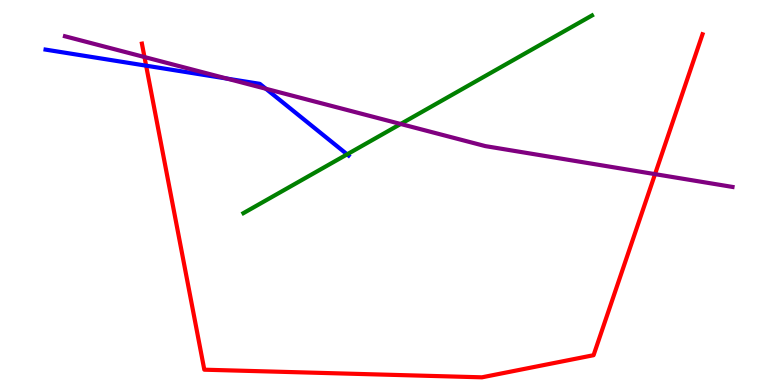[{'lines': ['blue', 'red'], 'intersections': [{'x': 1.89, 'y': 8.29}]}, {'lines': ['green', 'red'], 'intersections': []}, {'lines': ['purple', 'red'], 'intersections': [{'x': 1.86, 'y': 8.52}, {'x': 8.45, 'y': 5.48}]}, {'lines': ['blue', 'green'], 'intersections': [{'x': 4.48, 'y': 5.99}]}, {'lines': ['blue', 'purple'], 'intersections': [{'x': 2.93, 'y': 7.96}, {'x': 3.43, 'y': 7.69}]}, {'lines': ['green', 'purple'], 'intersections': [{'x': 5.17, 'y': 6.78}]}]